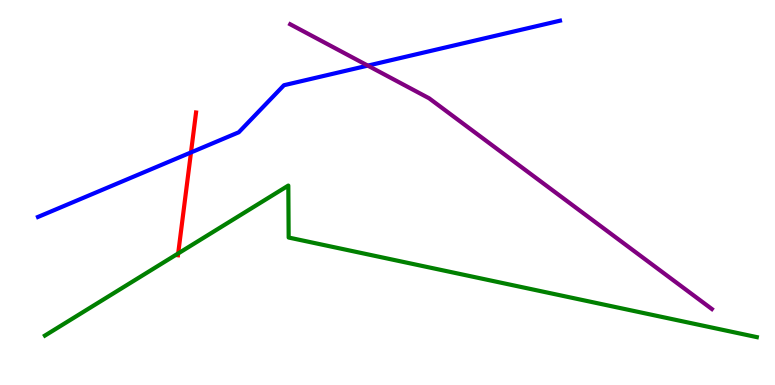[{'lines': ['blue', 'red'], 'intersections': [{'x': 2.46, 'y': 6.04}]}, {'lines': ['green', 'red'], 'intersections': [{'x': 2.3, 'y': 3.42}]}, {'lines': ['purple', 'red'], 'intersections': []}, {'lines': ['blue', 'green'], 'intersections': []}, {'lines': ['blue', 'purple'], 'intersections': [{'x': 4.75, 'y': 8.3}]}, {'lines': ['green', 'purple'], 'intersections': []}]